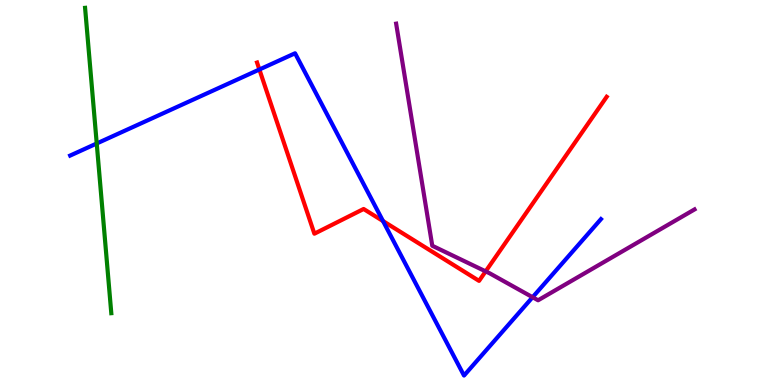[{'lines': ['blue', 'red'], 'intersections': [{'x': 3.35, 'y': 8.19}, {'x': 4.94, 'y': 4.26}]}, {'lines': ['green', 'red'], 'intersections': []}, {'lines': ['purple', 'red'], 'intersections': [{'x': 6.27, 'y': 2.95}]}, {'lines': ['blue', 'green'], 'intersections': [{'x': 1.25, 'y': 6.27}]}, {'lines': ['blue', 'purple'], 'intersections': [{'x': 6.87, 'y': 2.28}]}, {'lines': ['green', 'purple'], 'intersections': []}]